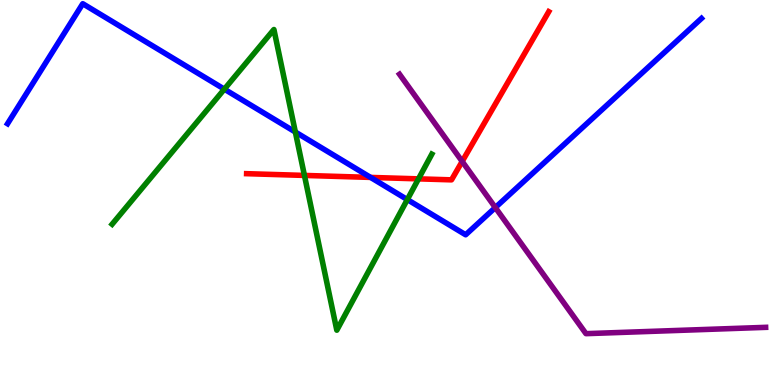[{'lines': ['blue', 'red'], 'intersections': [{'x': 4.78, 'y': 5.39}]}, {'lines': ['green', 'red'], 'intersections': [{'x': 3.93, 'y': 5.44}, {'x': 5.4, 'y': 5.35}]}, {'lines': ['purple', 'red'], 'intersections': [{'x': 5.96, 'y': 5.81}]}, {'lines': ['blue', 'green'], 'intersections': [{'x': 2.89, 'y': 7.68}, {'x': 3.81, 'y': 6.57}, {'x': 5.26, 'y': 4.82}]}, {'lines': ['blue', 'purple'], 'intersections': [{'x': 6.39, 'y': 4.61}]}, {'lines': ['green', 'purple'], 'intersections': []}]